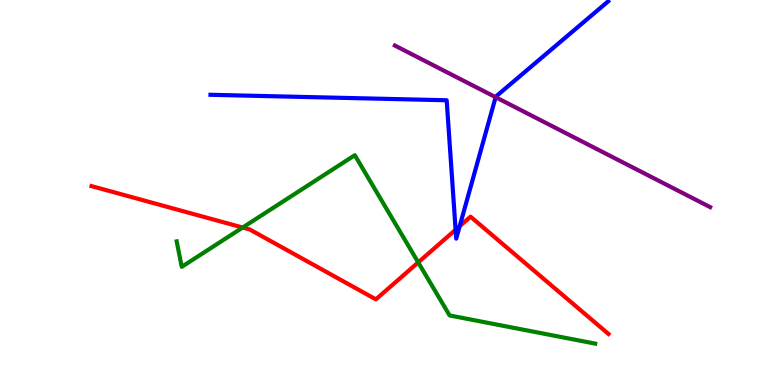[{'lines': ['blue', 'red'], 'intersections': [{'x': 5.88, 'y': 4.03}, {'x': 5.93, 'y': 4.13}]}, {'lines': ['green', 'red'], 'intersections': [{'x': 3.13, 'y': 4.09}, {'x': 5.4, 'y': 3.18}]}, {'lines': ['purple', 'red'], 'intersections': []}, {'lines': ['blue', 'green'], 'intersections': []}, {'lines': ['blue', 'purple'], 'intersections': [{'x': 6.4, 'y': 7.48}]}, {'lines': ['green', 'purple'], 'intersections': []}]